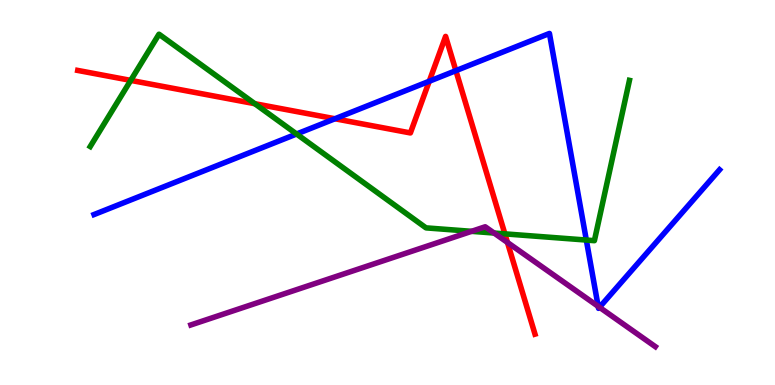[{'lines': ['blue', 'red'], 'intersections': [{'x': 4.32, 'y': 6.92}, {'x': 5.54, 'y': 7.89}, {'x': 5.88, 'y': 8.16}]}, {'lines': ['green', 'red'], 'intersections': [{'x': 1.69, 'y': 7.91}, {'x': 3.29, 'y': 7.31}, {'x': 6.51, 'y': 3.93}]}, {'lines': ['purple', 'red'], 'intersections': [{'x': 6.55, 'y': 3.7}]}, {'lines': ['blue', 'green'], 'intersections': [{'x': 3.83, 'y': 6.52}, {'x': 7.57, 'y': 3.76}]}, {'lines': ['blue', 'purple'], 'intersections': [{'x': 7.72, 'y': 2.04}, {'x': 7.74, 'y': 2.02}]}, {'lines': ['green', 'purple'], 'intersections': [{'x': 6.08, 'y': 3.99}, {'x': 6.38, 'y': 3.95}]}]